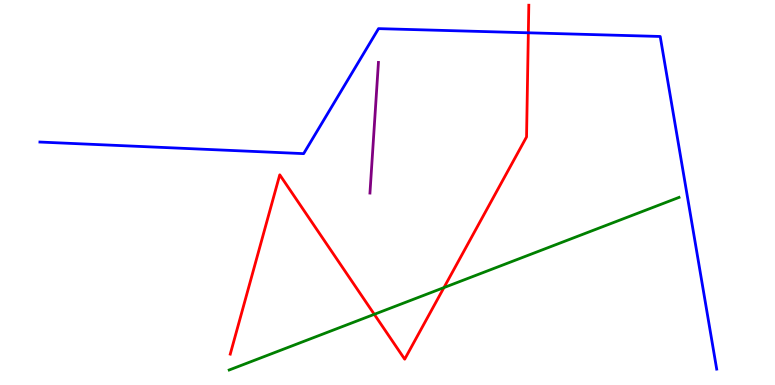[{'lines': ['blue', 'red'], 'intersections': [{'x': 6.82, 'y': 9.15}]}, {'lines': ['green', 'red'], 'intersections': [{'x': 4.83, 'y': 1.84}, {'x': 5.73, 'y': 2.53}]}, {'lines': ['purple', 'red'], 'intersections': []}, {'lines': ['blue', 'green'], 'intersections': []}, {'lines': ['blue', 'purple'], 'intersections': []}, {'lines': ['green', 'purple'], 'intersections': []}]